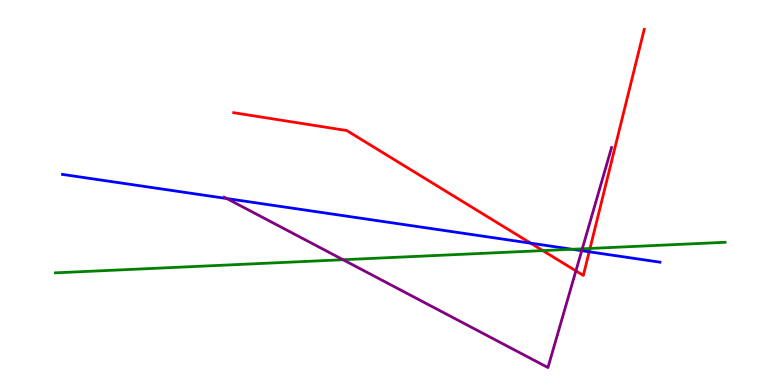[{'lines': ['blue', 'red'], 'intersections': [{'x': 6.85, 'y': 3.68}, {'x': 7.6, 'y': 3.46}]}, {'lines': ['green', 'red'], 'intersections': [{'x': 7.0, 'y': 3.49}, {'x': 7.61, 'y': 3.55}]}, {'lines': ['purple', 'red'], 'intersections': [{'x': 7.43, 'y': 2.96}]}, {'lines': ['blue', 'green'], 'intersections': [{'x': 7.38, 'y': 3.53}]}, {'lines': ['blue', 'purple'], 'intersections': [{'x': 2.93, 'y': 4.84}, {'x': 7.51, 'y': 3.49}]}, {'lines': ['green', 'purple'], 'intersections': [{'x': 4.43, 'y': 3.25}, {'x': 7.51, 'y': 3.54}]}]